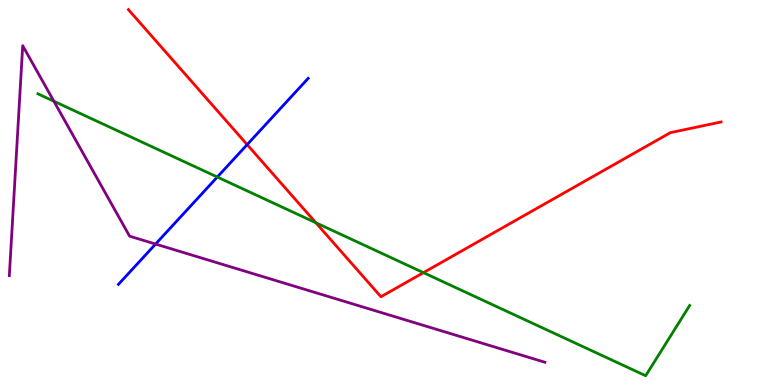[{'lines': ['blue', 'red'], 'intersections': [{'x': 3.19, 'y': 6.24}]}, {'lines': ['green', 'red'], 'intersections': [{'x': 4.08, 'y': 4.21}, {'x': 5.46, 'y': 2.92}]}, {'lines': ['purple', 'red'], 'intersections': []}, {'lines': ['blue', 'green'], 'intersections': [{'x': 2.8, 'y': 5.4}]}, {'lines': ['blue', 'purple'], 'intersections': [{'x': 2.01, 'y': 3.66}]}, {'lines': ['green', 'purple'], 'intersections': [{'x': 0.695, 'y': 7.37}]}]